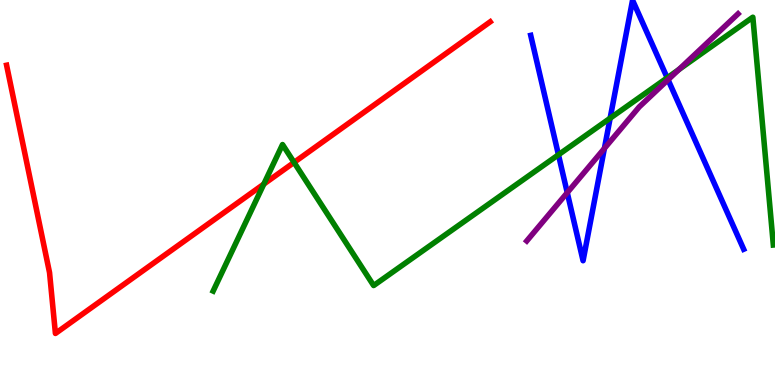[{'lines': ['blue', 'red'], 'intersections': []}, {'lines': ['green', 'red'], 'intersections': [{'x': 3.4, 'y': 5.22}, {'x': 3.79, 'y': 5.78}]}, {'lines': ['purple', 'red'], 'intersections': []}, {'lines': ['blue', 'green'], 'intersections': [{'x': 7.21, 'y': 5.98}, {'x': 7.87, 'y': 6.93}, {'x': 8.61, 'y': 7.98}]}, {'lines': ['blue', 'purple'], 'intersections': [{'x': 7.32, 'y': 5.0}, {'x': 7.8, 'y': 6.15}, {'x': 8.62, 'y': 7.93}]}, {'lines': ['green', 'purple'], 'intersections': [{'x': 8.76, 'y': 8.19}]}]